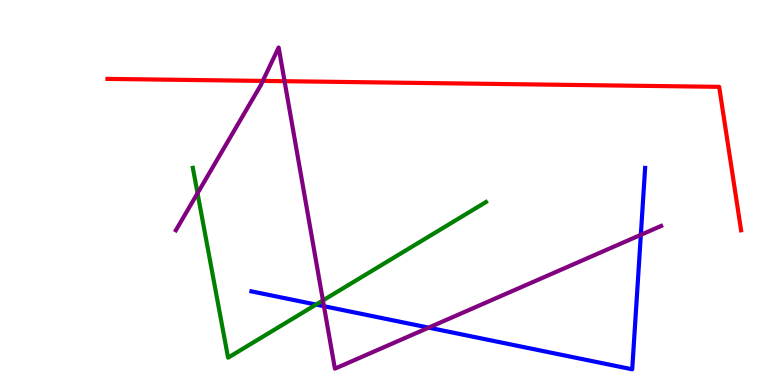[{'lines': ['blue', 'red'], 'intersections': []}, {'lines': ['green', 'red'], 'intersections': []}, {'lines': ['purple', 'red'], 'intersections': [{'x': 3.39, 'y': 7.9}, {'x': 3.67, 'y': 7.89}]}, {'lines': ['blue', 'green'], 'intersections': [{'x': 4.08, 'y': 2.09}]}, {'lines': ['blue', 'purple'], 'intersections': [{'x': 4.18, 'y': 2.05}, {'x': 5.53, 'y': 1.49}, {'x': 8.27, 'y': 3.9}]}, {'lines': ['green', 'purple'], 'intersections': [{'x': 2.55, 'y': 4.98}, {'x': 4.17, 'y': 2.2}]}]